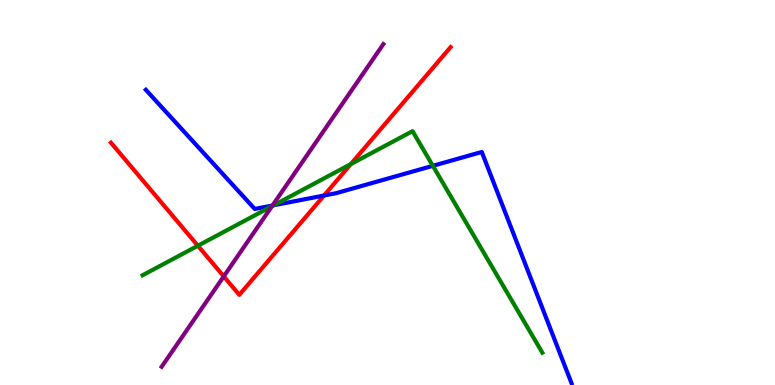[{'lines': ['blue', 'red'], 'intersections': [{'x': 4.18, 'y': 4.92}]}, {'lines': ['green', 'red'], 'intersections': [{'x': 2.55, 'y': 3.62}, {'x': 4.53, 'y': 5.74}]}, {'lines': ['purple', 'red'], 'intersections': [{'x': 2.89, 'y': 2.82}]}, {'lines': ['blue', 'green'], 'intersections': [{'x': 3.53, 'y': 4.67}, {'x': 5.59, 'y': 5.69}]}, {'lines': ['blue', 'purple'], 'intersections': [{'x': 3.52, 'y': 4.66}]}, {'lines': ['green', 'purple'], 'intersections': [{'x': 3.51, 'y': 4.64}]}]